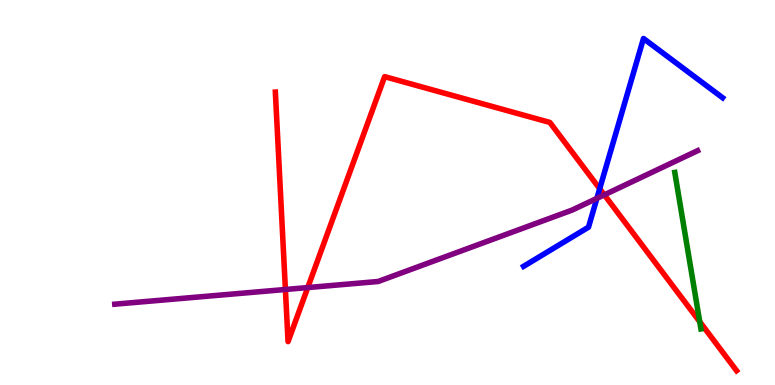[{'lines': ['blue', 'red'], 'intersections': [{'x': 7.74, 'y': 5.1}]}, {'lines': ['green', 'red'], 'intersections': [{'x': 9.03, 'y': 1.64}]}, {'lines': ['purple', 'red'], 'intersections': [{'x': 3.68, 'y': 2.48}, {'x': 3.97, 'y': 2.53}, {'x': 7.8, 'y': 4.94}]}, {'lines': ['blue', 'green'], 'intersections': []}, {'lines': ['blue', 'purple'], 'intersections': [{'x': 7.7, 'y': 4.85}]}, {'lines': ['green', 'purple'], 'intersections': []}]